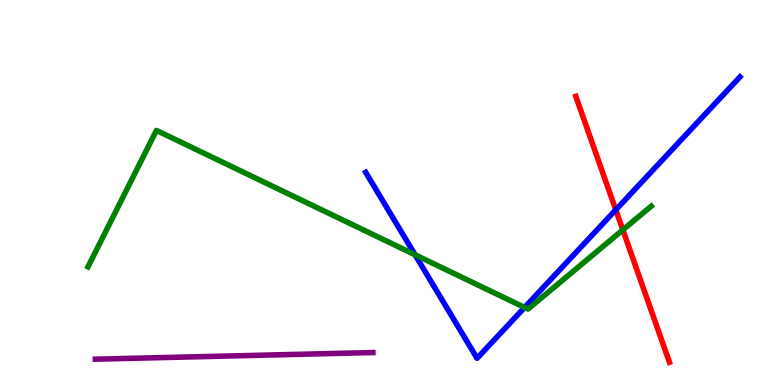[{'lines': ['blue', 'red'], 'intersections': [{'x': 7.95, 'y': 4.55}]}, {'lines': ['green', 'red'], 'intersections': [{'x': 8.04, 'y': 4.03}]}, {'lines': ['purple', 'red'], 'intersections': []}, {'lines': ['blue', 'green'], 'intersections': [{'x': 5.36, 'y': 3.38}, {'x': 6.77, 'y': 2.01}]}, {'lines': ['blue', 'purple'], 'intersections': []}, {'lines': ['green', 'purple'], 'intersections': []}]